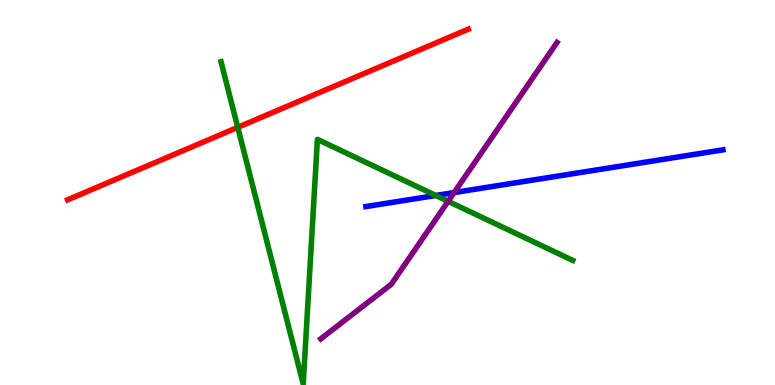[{'lines': ['blue', 'red'], 'intersections': []}, {'lines': ['green', 'red'], 'intersections': [{'x': 3.07, 'y': 6.69}]}, {'lines': ['purple', 'red'], 'intersections': []}, {'lines': ['blue', 'green'], 'intersections': [{'x': 5.62, 'y': 4.92}]}, {'lines': ['blue', 'purple'], 'intersections': [{'x': 5.86, 'y': 5.0}]}, {'lines': ['green', 'purple'], 'intersections': [{'x': 5.78, 'y': 4.77}]}]